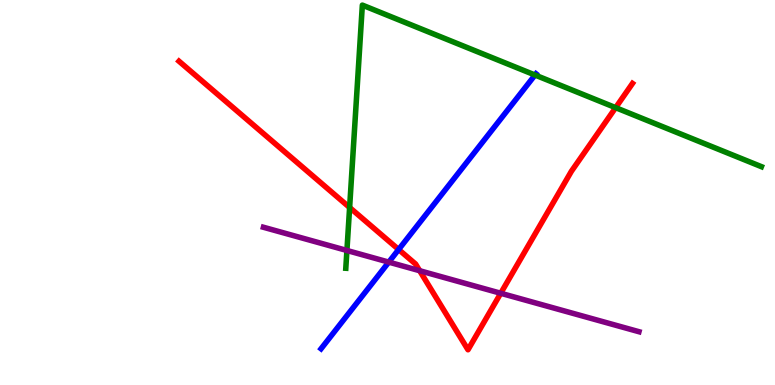[{'lines': ['blue', 'red'], 'intersections': [{'x': 5.14, 'y': 3.52}]}, {'lines': ['green', 'red'], 'intersections': [{'x': 4.51, 'y': 4.61}, {'x': 7.94, 'y': 7.2}]}, {'lines': ['purple', 'red'], 'intersections': [{'x': 5.42, 'y': 2.97}, {'x': 6.46, 'y': 2.38}]}, {'lines': ['blue', 'green'], 'intersections': [{'x': 6.9, 'y': 8.05}]}, {'lines': ['blue', 'purple'], 'intersections': [{'x': 5.02, 'y': 3.19}]}, {'lines': ['green', 'purple'], 'intersections': [{'x': 4.48, 'y': 3.49}]}]